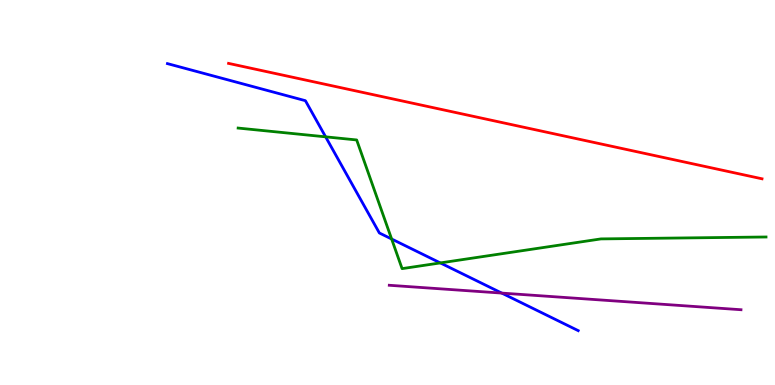[{'lines': ['blue', 'red'], 'intersections': []}, {'lines': ['green', 'red'], 'intersections': []}, {'lines': ['purple', 'red'], 'intersections': []}, {'lines': ['blue', 'green'], 'intersections': [{'x': 4.2, 'y': 6.45}, {'x': 5.05, 'y': 3.79}, {'x': 5.68, 'y': 3.17}]}, {'lines': ['blue', 'purple'], 'intersections': [{'x': 6.47, 'y': 2.39}]}, {'lines': ['green', 'purple'], 'intersections': []}]